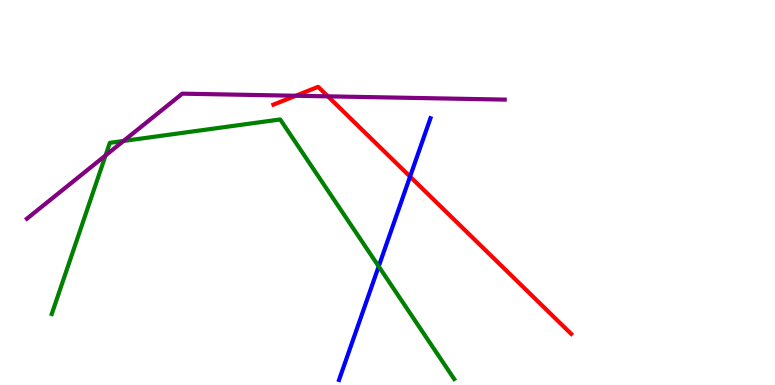[{'lines': ['blue', 'red'], 'intersections': [{'x': 5.29, 'y': 5.41}]}, {'lines': ['green', 'red'], 'intersections': []}, {'lines': ['purple', 'red'], 'intersections': [{'x': 3.82, 'y': 7.51}, {'x': 4.23, 'y': 7.5}]}, {'lines': ['blue', 'green'], 'intersections': [{'x': 4.89, 'y': 3.08}]}, {'lines': ['blue', 'purple'], 'intersections': []}, {'lines': ['green', 'purple'], 'intersections': [{'x': 1.36, 'y': 5.96}, {'x': 1.59, 'y': 6.34}]}]